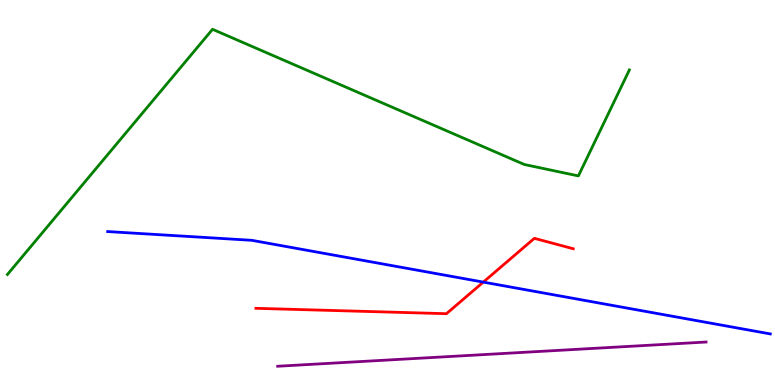[{'lines': ['blue', 'red'], 'intersections': [{'x': 6.24, 'y': 2.67}]}, {'lines': ['green', 'red'], 'intersections': []}, {'lines': ['purple', 'red'], 'intersections': []}, {'lines': ['blue', 'green'], 'intersections': []}, {'lines': ['blue', 'purple'], 'intersections': []}, {'lines': ['green', 'purple'], 'intersections': []}]